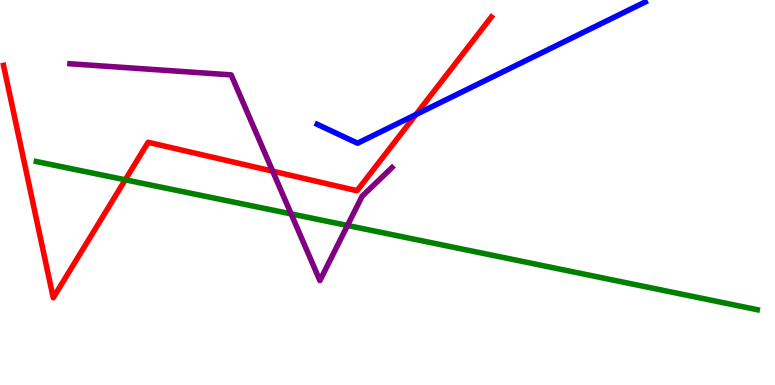[{'lines': ['blue', 'red'], 'intersections': [{'x': 5.37, 'y': 7.02}]}, {'lines': ['green', 'red'], 'intersections': [{'x': 1.62, 'y': 5.33}]}, {'lines': ['purple', 'red'], 'intersections': [{'x': 3.52, 'y': 5.55}]}, {'lines': ['blue', 'green'], 'intersections': []}, {'lines': ['blue', 'purple'], 'intersections': []}, {'lines': ['green', 'purple'], 'intersections': [{'x': 3.76, 'y': 4.44}, {'x': 4.48, 'y': 4.14}]}]